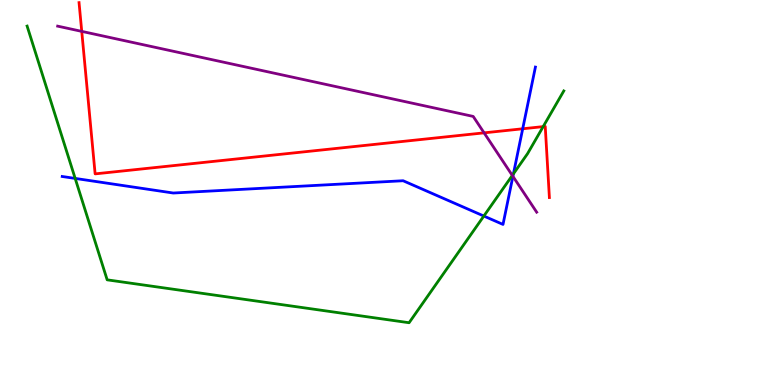[{'lines': ['blue', 'red'], 'intersections': [{'x': 6.74, 'y': 6.66}]}, {'lines': ['green', 'red'], 'intersections': [{'x': 7.01, 'y': 6.71}]}, {'lines': ['purple', 'red'], 'intersections': [{'x': 1.05, 'y': 9.19}, {'x': 6.25, 'y': 6.55}]}, {'lines': ['blue', 'green'], 'intersections': [{'x': 0.97, 'y': 5.37}, {'x': 6.24, 'y': 4.39}, {'x': 6.62, 'y': 5.49}]}, {'lines': ['blue', 'purple'], 'intersections': [{'x': 6.62, 'y': 5.42}]}, {'lines': ['green', 'purple'], 'intersections': [{'x': 6.61, 'y': 5.44}]}]